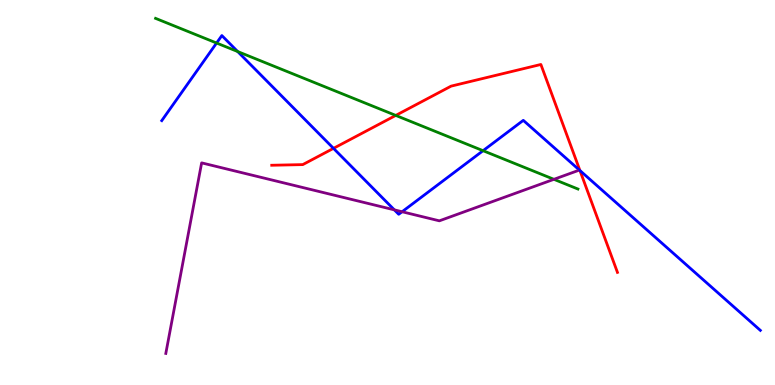[{'lines': ['blue', 'red'], 'intersections': [{'x': 4.3, 'y': 6.15}, {'x': 7.48, 'y': 5.57}]}, {'lines': ['green', 'red'], 'intersections': [{'x': 5.11, 'y': 7.0}]}, {'lines': ['purple', 'red'], 'intersections': []}, {'lines': ['blue', 'green'], 'intersections': [{'x': 2.79, 'y': 8.88}, {'x': 3.07, 'y': 8.66}, {'x': 6.23, 'y': 6.09}]}, {'lines': ['blue', 'purple'], 'intersections': [{'x': 5.09, 'y': 4.55}, {'x': 5.19, 'y': 4.5}]}, {'lines': ['green', 'purple'], 'intersections': [{'x': 7.15, 'y': 5.34}]}]